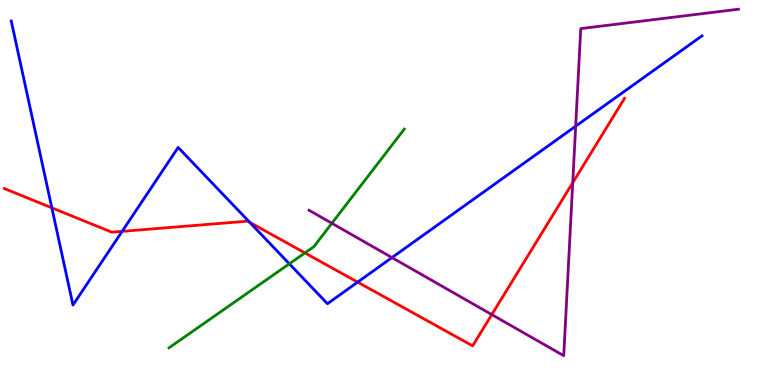[{'lines': ['blue', 'red'], 'intersections': [{'x': 0.669, 'y': 4.6}, {'x': 1.58, 'y': 3.99}, {'x': 3.22, 'y': 4.23}, {'x': 4.61, 'y': 2.67}]}, {'lines': ['green', 'red'], 'intersections': [{'x': 3.93, 'y': 3.43}]}, {'lines': ['purple', 'red'], 'intersections': [{'x': 6.35, 'y': 1.83}, {'x': 7.39, 'y': 5.25}]}, {'lines': ['blue', 'green'], 'intersections': [{'x': 3.73, 'y': 3.15}]}, {'lines': ['blue', 'purple'], 'intersections': [{'x': 5.06, 'y': 3.31}, {'x': 7.43, 'y': 6.72}]}, {'lines': ['green', 'purple'], 'intersections': [{'x': 4.28, 'y': 4.2}]}]